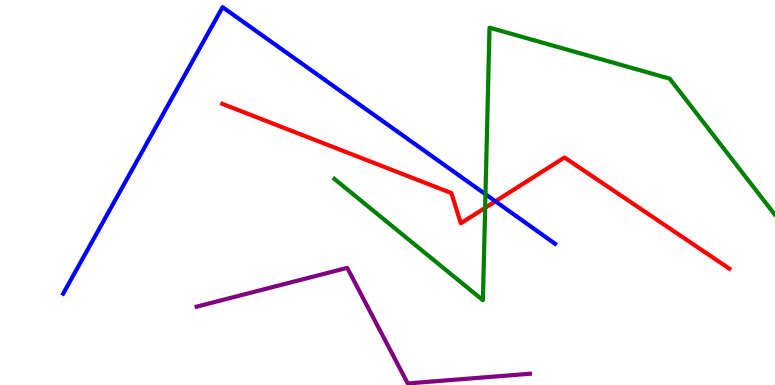[{'lines': ['blue', 'red'], 'intersections': [{'x': 6.39, 'y': 4.77}]}, {'lines': ['green', 'red'], 'intersections': [{'x': 6.26, 'y': 4.6}]}, {'lines': ['purple', 'red'], 'intersections': []}, {'lines': ['blue', 'green'], 'intersections': [{'x': 6.26, 'y': 4.95}]}, {'lines': ['blue', 'purple'], 'intersections': []}, {'lines': ['green', 'purple'], 'intersections': []}]